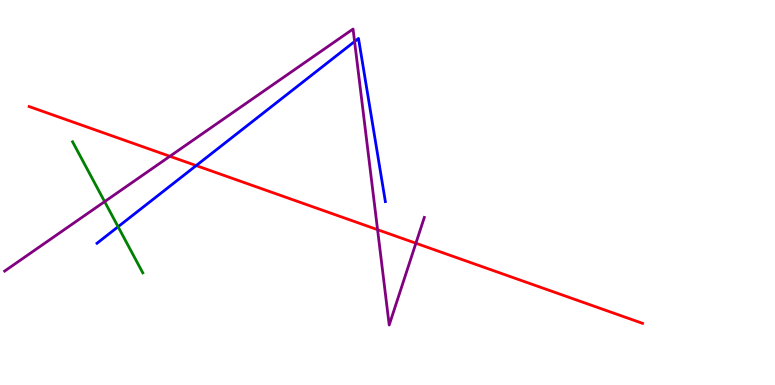[{'lines': ['blue', 'red'], 'intersections': [{'x': 2.53, 'y': 5.7}]}, {'lines': ['green', 'red'], 'intersections': []}, {'lines': ['purple', 'red'], 'intersections': [{'x': 2.19, 'y': 5.94}, {'x': 4.87, 'y': 4.03}, {'x': 5.37, 'y': 3.68}]}, {'lines': ['blue', 'green'], 'intersections': [{'x': 1.52, 'y': 4.11}]}, {'lines': ['blue', 'purple'], 'intersections': [{'x': 4.58, 'y': 8.92}]}, {'lines': ['green', 'purple'], 'intersections': [{'x': 1.35, 'y': 4.76}]}]